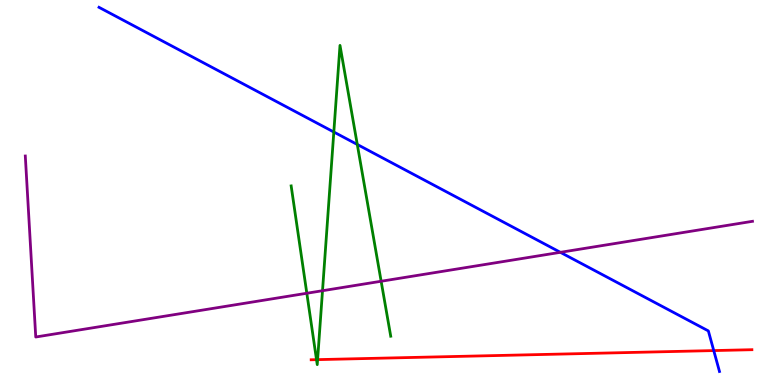[{'lines': ['blue', 'red'], 'intersections': [{'x': 9.21, 'y': 0.894}]}, {'lines': ['green', 'red'], 'intersections': [{'x': 4.08, 'y': 0.658}, {'x': 4.1, 'y': 0.659}]}, {'lines': ['purple', 'red'], 'intersections': []}, {'lines': ['blue', 'green'], 'intersections': [{'x': 4.31, 'y': 6.57}, {'x': 4.61, 'y': 6.25}]}, {'lines': ['blue', 'purple'], 'intersections': [{'x': 7.23, 'y': 3.45}]}, {'lines': ['green', 'purple'], 'intersections': [{'x': 3.96, 'y': 2.38}, {'x': 4.16, 'y': 2.45}, {'x': 4.92, 'y': 2.69}]}]